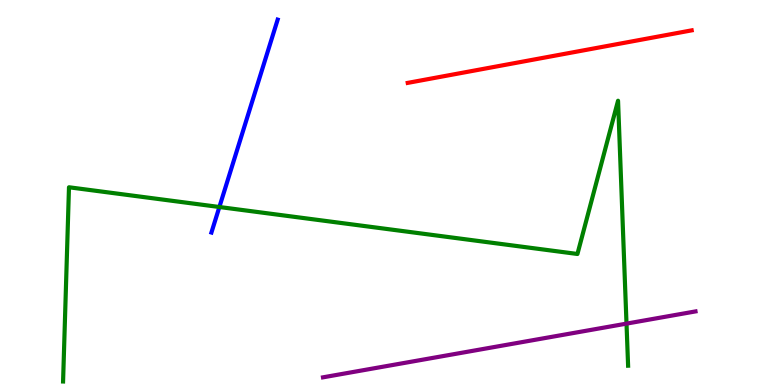[{'lines': ['blue', 'red'], 'intersections': []}, {'lines': ['green', 'red'], 'intersections': []}, {'lines': ['purple', 'red'], 'intersections': []}, {'lines': ['blue', 'green'], 'intersections': [{'x': 2.83, 'y': 4.62}]}, {'lines': ['blue', 'purple'], 'intersections': []}, {'lines': ['green', 'purple'], 'intersections': [{'x': 8.08, 'y': 1.59}]}]